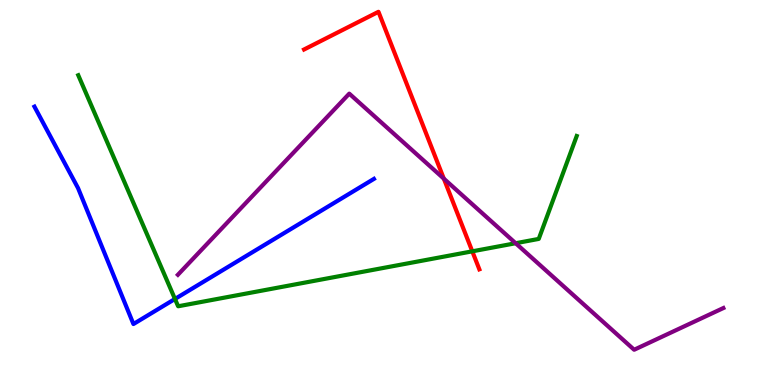[{'lines': ['blue', 'red'], 'intersections': []}, {'lines': ['green', 'red'], 'intersections': [{'x': 6.09, 'y': 3.47}]}, {'lines': ['purple', 'red'], 'intersections': [{'x': 5.73, 'y': 5.36}]}, {'lines': ['blue', 'green'], 'intersections': [{'x': 2.26, 'y': 2.23}]}, {'lines': ['blue', 'purple'], 'intersections': []}, {'lines': ['green', 'purple'], 'intersections': [{'x': 6.65, 'y': 3.68}]}]